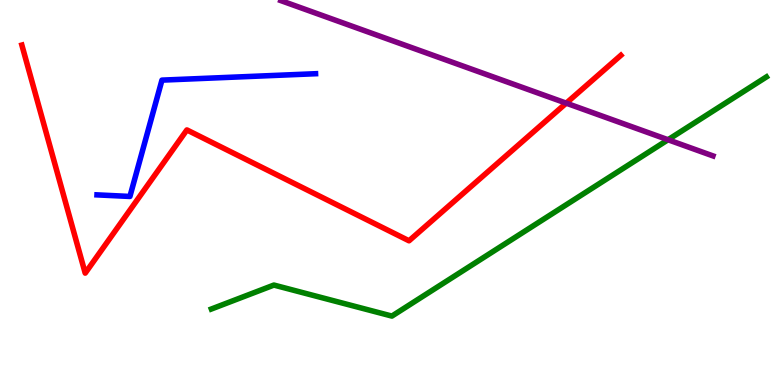[{'lines': ['blue', 'red'], 'intersections': []}, {'lines': ['green', 'red'], 'intersections': []}, {'lines': ['purple', 'red'], 'intersections': [{'x': 7.31, 'y': 7.32}]}, {'lines': ['blue', 'green'], 'intersections': []}, {'lines': ['blue', 'purple'], 'intersections': []}, {'lines': ['green', 'purple'], 'intersections': [{'x': 8.62, 'y': 6.37}]}]